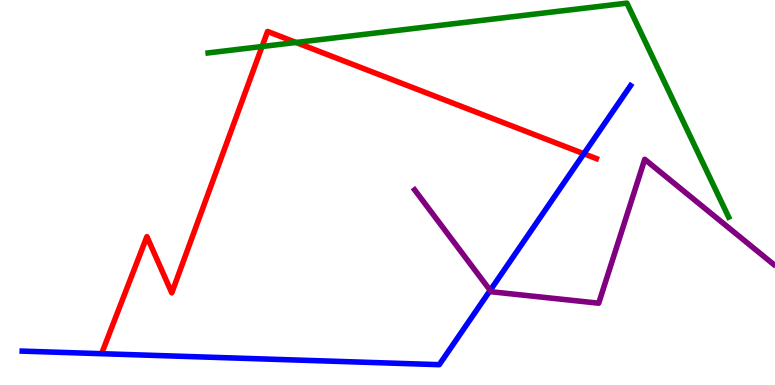[{'lines': ['blue', 'red'], 'intersections': [{'x': 7.53, 'y': 6.01}]}, {'lines': ['green', 'red'], 'intersections': [{'x': 3.38, 'y': 8.79}, {'x': 3.82, 'y': 8.9}]}, {'lines': ['purple', 'red'], 'intersections': []}, {'lines': ['blue', 'green'], 'intersections': []}, {'lines': ['blue', 'purple'], 'intersections': [{'x': 6.32, 'y': 2.46}]}, {'lines': ['green', 'purple'], 'intersections': []}]